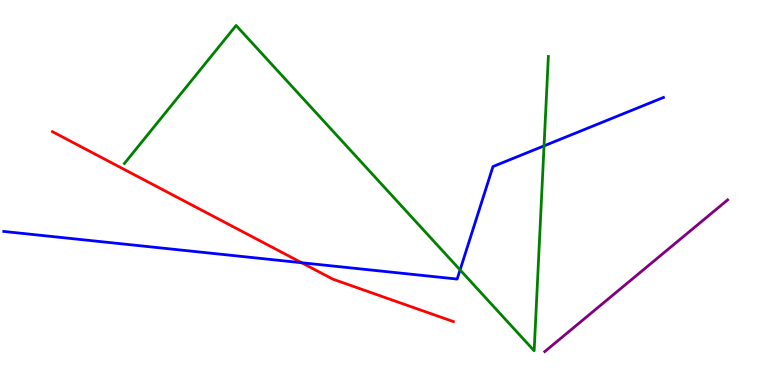[{'lines': ['blue', 'red'], 'intersections': [{'x': 3.89, 'y': 3.18}]}, {'lines': ['green', 'red'], 'intersections': []}, {'lines': ['purple', 'red'], 'intersections': []}, {'lines': ['blue', 'green'], 'intersections': [{'x': 5.94, 'y': 2.99}, {'x': 7.02, 'y': 6.21}]}, {'lines': ['blue', 'purple'], 'intersections': []}, {'lines': ['green', 'purple'], 'intersections': []}]